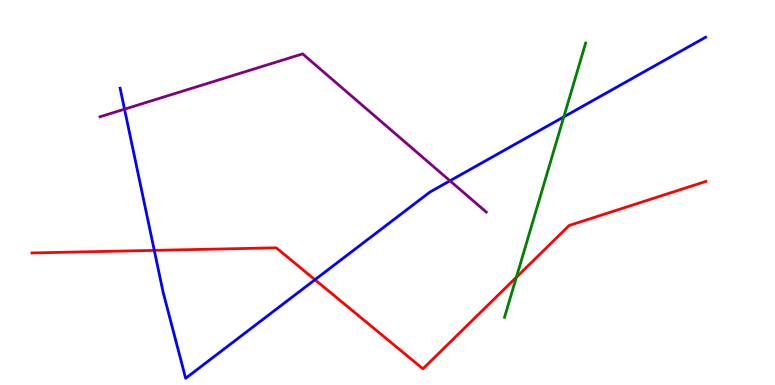[{'lines': ['blue', 'red'], 'intersections': [{'x': 1.99, 'y': 3.5}, {'x': 4.06, 'y': 2.73}]}, {'lines': ['green', 'red'], 'intersections': [{'x': 6.66, 'y': 2.8}]}, {'lines': ['purple', 'red'], 'intersections': []}, {'lines': ['blue', 'green'], 'intersections': [{'x': 7.27, 'y': 6.96}]}, {'lines': ['blue', 'purple'], 'intersections': [{'x': 1.61, 'y': 7.16}, {'x': 5.81, 'y': 5.3}]}, {'lines': ['green', 'purple'], 'intersections': []}]